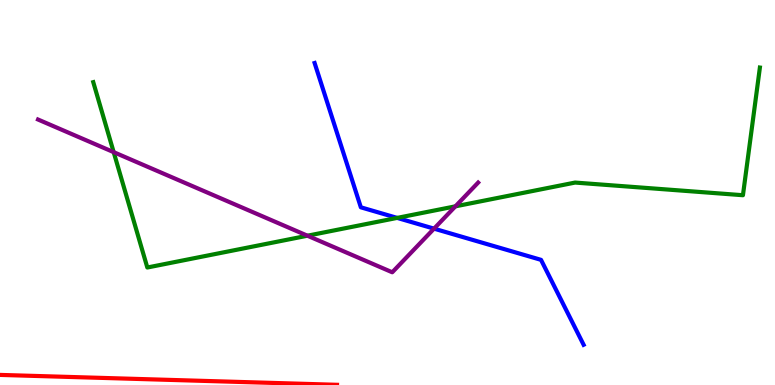[{'lines': ['blue', 'red'], 'intersections': []}, {'lines': ['green', 'red'], 'intersections': []}, {'lines': ['purple', 'red'], 'intersections': []}, {'lines': ['blue', 'green'], 'intersections': [{'x': 5.12, 'y': 4.34}]}, {'lines': ['blue', 'purple'], 'intersections': [{'x': 5.6, 'y': 4.06}]}, {'lines': ['green', 'purple'], 'intersections': [{'x': 1.47, 'y': 6.05}, {'x': 3.97, 'y': 3.88}, {'x': 5.88, 'y': 4.64}]}]